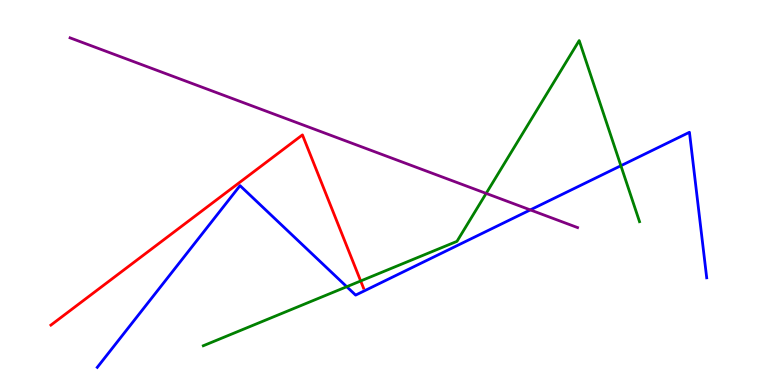[{'lines': ['blue', 'red'], 'intersections': []}, {'lines': ['green', 'red'], 'intersections': [{'x': 4.65, 'y': 2.7}]}, {'lines': ['purple', 'red'], 'intersections': []}, {'lines': ['blue', 'green'], 'intersections': [{'x': 4.47, 'y': 2.55}, {'x': 8.01, 'y': 5.7}]}, {'lines': ['blue', 'purple'], 'intersections': [{'x': 6.84, 'y': 4.55}]}, {'lines': ['green', 'purple'], 'intersections': [{'x': 6.27, 'y': 4.98}]}]